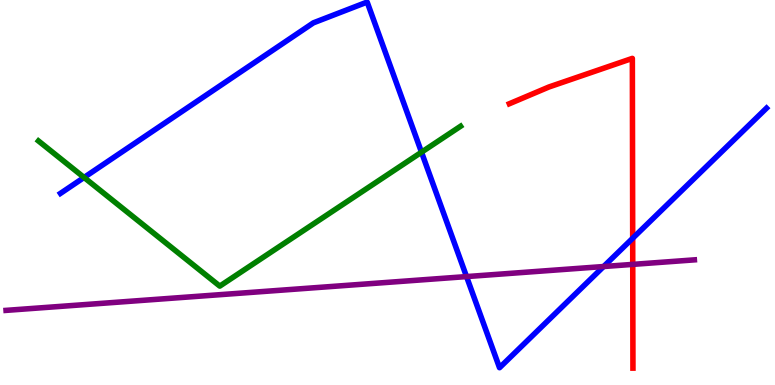[{'lines': ['blue', 'red'], 'intersections': [{'x': 8.16, 'y': 3.81}]}, {'lines': ['green', 'red'], 'intersections': []}, {'lines': ['purple', 'red'], 'intersections': [{'x': 8.16, 'y': 3.13}]}, {'lines': ['blue', 'green'], 'intersections': [{'x': 1.08, 'y': 5.39}, {'x': 5.44, 'y': 6.05}]}, {'lines': ['blue', 'purple'], 'intersections': [{'x': 6.02, 'y': 2.82}, {'x': 7.79, 'y': 3.08}]}, {'lines': ['green', 'purple'], 'intersections': []}]